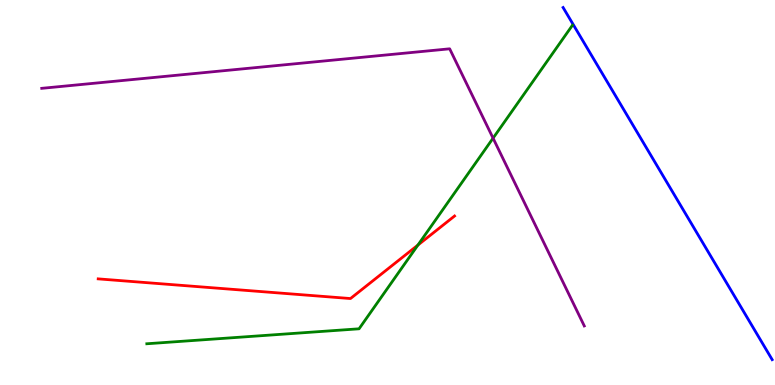[{'lines': ['blue', 'red'], 'intersections': []}, {'lines': ['green', 'red'], 'intersections': [{'x': 5.39, 'y': 3.63}]}, {'lines': ['purple', 'red'], 'intersections': []}, {'lines': ['blue', 'green'], 'intersections': []}, {'lines': ['blue', 'purple'], 'intersections': []}, {'lines': ['green', 'purple'], 'intersections': [{'x': 6.36, 'y': 6.41}]}]